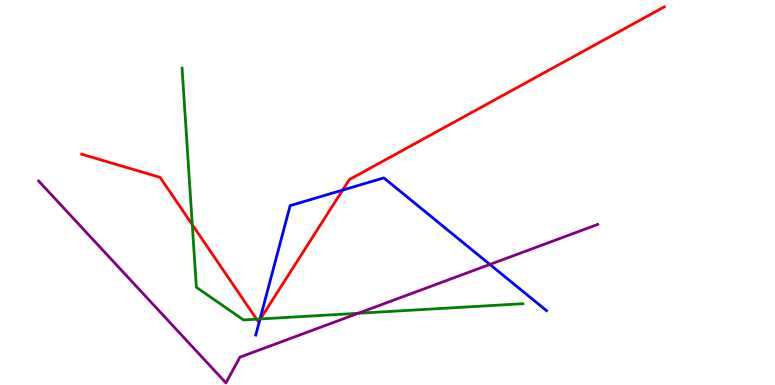[{'lines': ['blue', 'red'], 'intersections': [{'x': 3.35, 'y': 1.69}, {'x': 4.42, 'y': 5.06}]}, {'lines': ['green', 'red'], 'intersections': [{'x': 2.48, 'y': 4.17}, {'x': 3.31, 'y': 1.71}, {'x': 3.36, 'y': 1.72}]}, {'lines': ['purple', 'red'], 'intersections': []}, {'lines': ['blue', 'green'], 'intersections': [{'x': 3.36, 'y': 1.71}]}, {'lines': ['blue', 'purple'], 'intersections': [{'x': 6.32, 'y': 3.13}]}, {'lines': ['green', 'purple'], 'intersections': [{'x': 4.62, 'y': 1.86}]}]